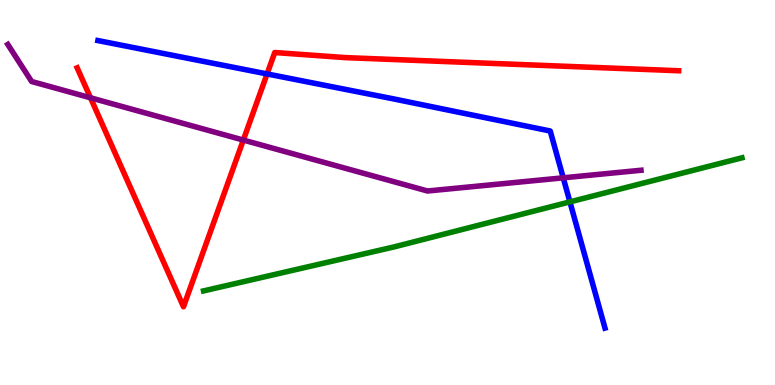[{'lines': ['blue', 'red'], 'intersections': [{'x': 3.45, 'y': 8.08}]}, {'lines': ['green', 'red'], 'intersections': []}, {'lines': ['purple', 'red'], 'intersections': [{'x': 1.17, 'y': 7.46}, {'x': 3.14, 'y': 6.36}]}, {'lines': ['blue', 'green'], 'intersections': [{'x': 7.35, 'y': 4.76}]}, {'lines': ['blue', 'purple'], 'intersections': [{'x': 7.27, 'y': 5.38}]}, {'lines': ['green', 'purple'], 'intersections': []}]